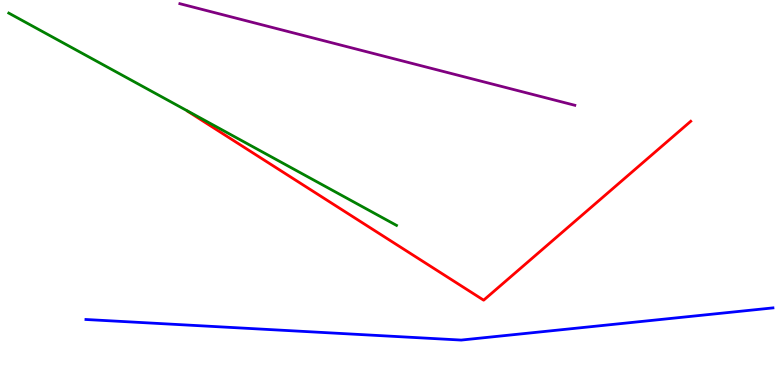[{'lines': ['blue', 'red'], 'intersections': []}, {'lines': ['green', 'red'], 'intersections': []}, {'lines': ['purple', 'red'], 'intersections': []}, {'lines': ['blue', 'green'], 'intersections': []}, {'lines': ['blue', 'purple'], 'intersections': []}, {'lines': ['green', 'purple'], 'intersections': []}]